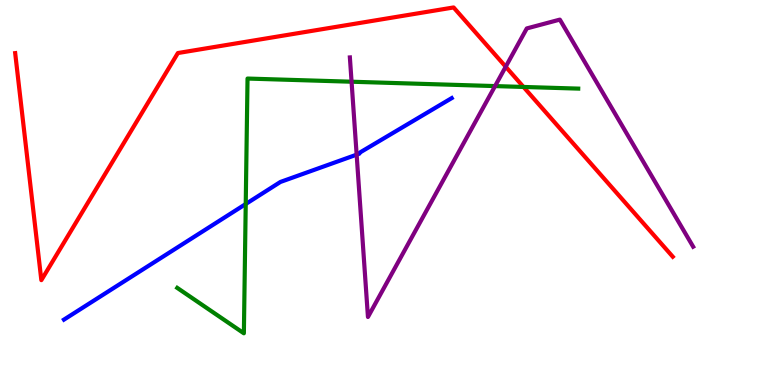[{'lines': ['blue', 'red'], 'intersections': []}, {'lines': ['green', 'red'], 'intersections': [{'x': 6.75, 'y': 7.74}]}, {'lines': ['purple', 'red'], 'intersections': [{'x': 6.53, 'y': 8.27}]}, {'lines': ['blue', 'green'], 'intersections': [{'x': 3.17, 'y': 4.7}]}, {'lines': ['blue', 'purple'], 'intersections': [{'x': 4.6, 'y': 5.98}]}, {'lines': ['green', 'purple'], 'intersections': [{'x': 4.54, 'y': 7.88}, {'x': 6.39, 'y': 7.76}]}]